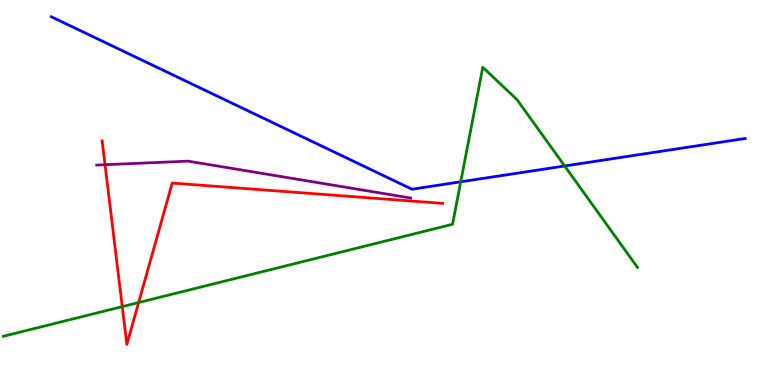[{'lines': ['blue', 'red'], 'intersections': []}, {'lines': ['green', 'red'], 'intersections': [{'x': 1.58, 'y': 2.04}, {'x': 1.79, 'y': 2.14}]}, {'lines': ['purple', 'red'], 'intersections': [{'x': 1.36, 'y': 5.72}]}, {'lines': ['blue', 'green'], 'intersections': [{'x': 5.94, 'y': 5.28}, {'x': 7.29, 'y': 5.69}]}, {'lines': ['blue', 'purple'], 'intersections': []}, {'lines': ['green', 'purple'], 'intersections': []}]